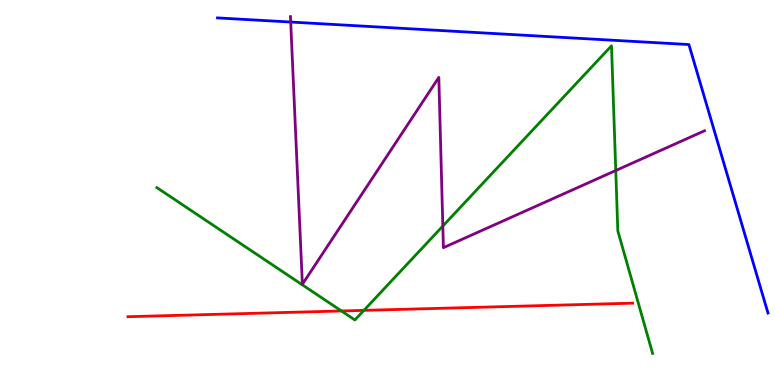[{'lines': ['blue', 'red'], 'intersections': []}, {'lines': ['green', 'red'], 'intersections': [{'x': 4.41, 'y': 1.92}, {'x': 4.7, 'y': 1.94}]}, {'lines': ['purple', 'red'], 'intersections': []}, {'lines': ['blue', 'green'], 'intersections': []}, {'lines': ['blue', 'purple'], 'intersections': [{'x': 3.75, 'y': 9.43}]}, {'lines': ['green', 'purple'], 'intersections': [{'x': 5.71, 'y': 4.13}, {'x': 7.95, 'y': 5.57}]}]